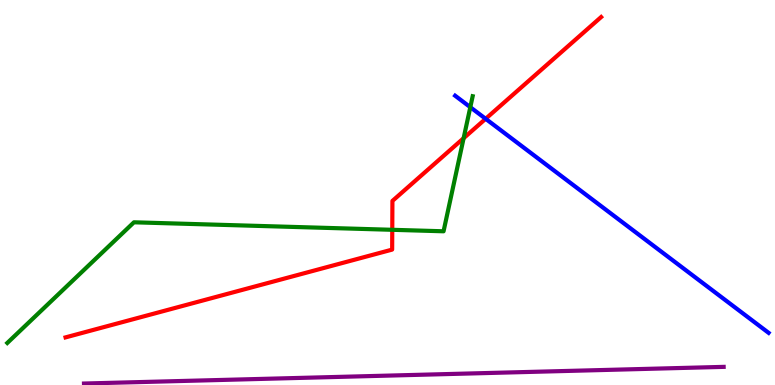[{'lines': ['blue', 'red'], 'intersections': [{'x': 6.27, 'y': 6.91}]}, {'lines': ['green', 'red'], 'intersections': [{'x': 5.06, 'y': 4.03}, {'x': 5.98, 'y': 6.41}]}, {'lines': ['purple', 'red'], 'intersections': []}, {'lines': ['blue', 'green'], 'intersections': [{'x': 6.07, 'y': 7.22}]}, {'lines': ['blue', 'purple'], 'intersections': []}, {'lines': ['green', 'purple'], 'intersections': []}]